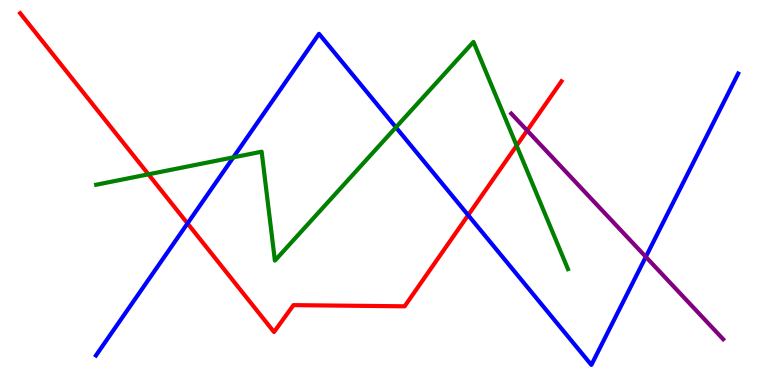[{'lines': ['blue', 'red'], 'intersections': [{'x': 2.42, 'y': 4.2}, {'x': 6.04, 'y': 4.41}]}, {'lines': ['green', 'red'], 'intersections': [{'x': 1.92, 'y': 5.47}, {'x': 6.67, 'y': 6.22}]}, {'lines': ['purple', 'red'], 'intersections': [{'x': 6.8, 'y': 6.61}]}, {'lines': ['blue', 'green'], 'intersections': [{'x': 3.01, 'y': 5.91}, {'x': 5.11, 'y': 6.69}]}, {'lines': ['blue', 'purple'], 'intersections': [{'x': 8.33, 'y': 3.33}]}, {'lines': ['green', 'purple'], 'intersections': []}]